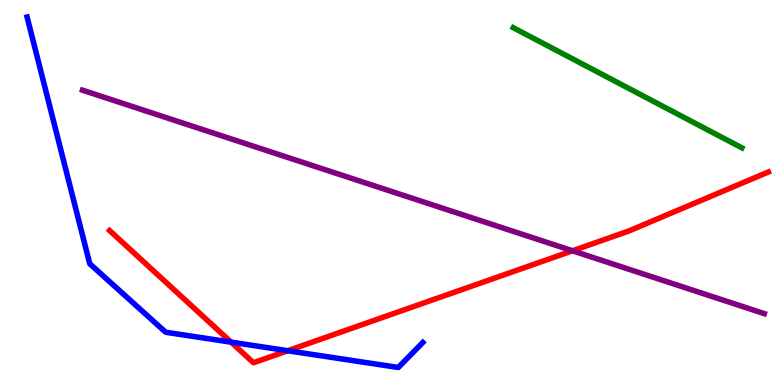[{'lines': ['blue', 'red'], 'intersections': [{'x': 2.98, 'y': 1.11}, {'x': 3.71, 'y': 0.89}]}, {'lines': ['green', 'red'], 'intersections': []}, {'lines': ['purple', 'red'], 'intersections': [{'x': 7.39, 'y': 3.49}]}, {'lines': ['blue', 'green'], 'intersections': []}, {'lines': ['blue', 'purple'], 'intersections': []}, {'lines': ['green', 'purple'], 'intersections': []}]